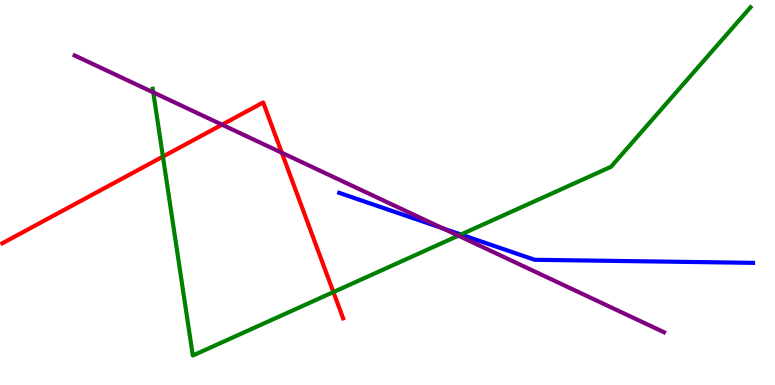[{'lines': ['blue', 'red'], 'intersections': []}, {'lines': ['green', 'red'], 'intersections': [{'x': 2.1, 'y': 5.93}, {'x': 4.3, 'y': 2.41}]}, {'lines': ['purple', 'red'], 'intersections': [{'x': 2.86, 'y': 6.76}, {'x': 3.64, 'y': 6.03}]}, {'lines': ['blue', 'green'], 'intersections': [{'x': 5.95, 'y': 3.91}]}, {'lines': ['blue', 'purple'], 'intersections': [{'x': 5.71, 'y': 4.07}]}, {'lines': ['green', 'purple'], 'intersections': [{'x': 1.98, 'y': 7.6}, {'x': 5.91, 'y': 3.88}]}]